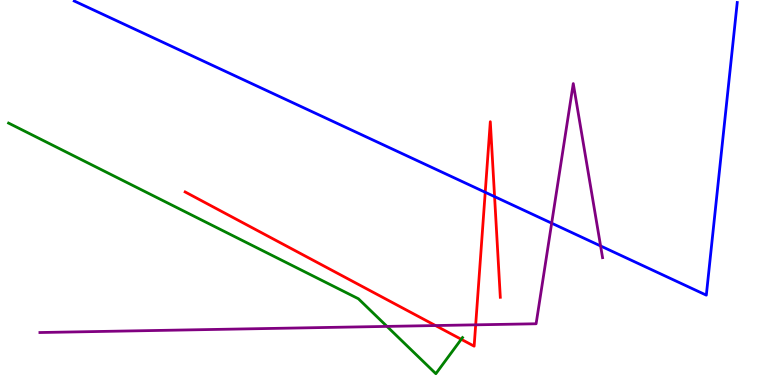[{'lines': ['blue', 'red'], 'intersections': [{'x': 6.26, 'y': 5.01}, {'x': 6.38, 'y': 4.89}]}, {'lines': ['green', 'red'], 'intersections': [{'x': 5.95, 'y': 1.19}]}, {'lines': ['purple', 'red'], 'intersections': [{'x': 5.62, 'y': 1.54}, {'x': 6.14, 'y': 1.56}]}, {'lines': ['blue', 'green'], 'intersections': []}, {'lines': ['blue', 'purple'], 'intersections': [{'x': 7.12, 'y': 4.2}, {'x': 7.75, 'y': 3.61}]}, {'lines': ['green', 'purple'], 'intersections': [{'x': 4.99, 'y': 1.52}]}]